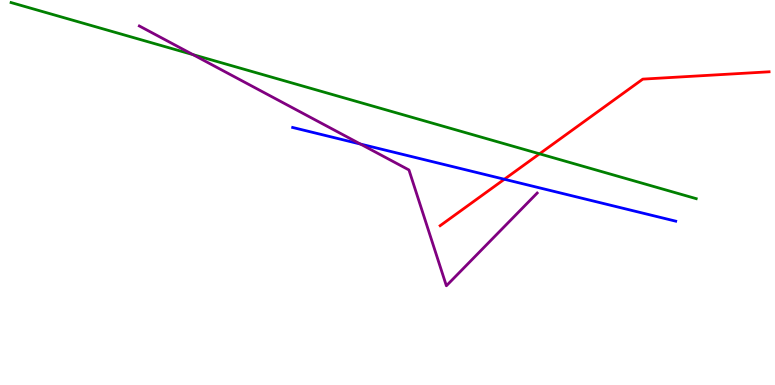[{'lines': ['blue', 'red'], 'intersections': [{'x': 6.51, 'y': 5.34}]}, {'lines': ['green', 'red'], 'intersections': [{'x': 6.96, 'y': 6.0}]}, {'lines': ['purple', 'red'], 'intersections': []}, {'lines': ['blue', 'green'], 'intersections': []}, {'lines': ['blue', 'purple'], 'intersections': [{'x': 4.65, 'y': 6.26}]}, {'lines': ['green', 'purple'], 'intersections': [{'x': 2.49, 'y': 8.58}]}]